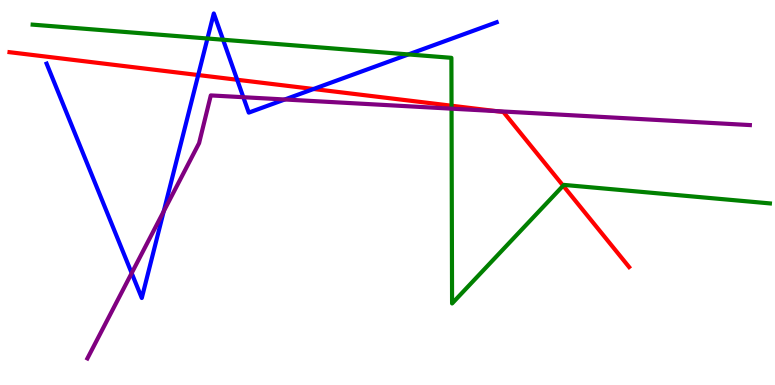[{'lines': ['blue', 'red'], 'intersections': [{'x': 2.56, 'y': 8.05}, {'x': 3.06, 'y': 7.93}, {'x': 4.05, 'y': 7.69}]}, {'lines': ['green', 'red'], 'intersections': [{'x': 5.83, 'y': 7.25}, {'x': 7.27, 'y': 5.18}]}, {'lines': ['purple', 'red'], 'intersections': [{'x': 6.4, 'y': 7.11}]}, {'lines': ['blue', 'green'], 'intersections': [{'x': 2.68, 'y': 9.0}, {'x': 2.88, 'y': 8.97}, {'x': 5.27, 'y': 8.59}]}, {'lines': ['blue', 'purple'], 'intersections': [{'x': 1.7, 'y': 2.91}, {'x': 2.11, 'y': 4.51}, {'x': 3.14, 'y': 7.48}, {'x': 3.67, 'y': 7.42}]}, {'lines': ['green', 'purple'], 'intersections': [{'x': 5.83, 'y': 7.18}]}]